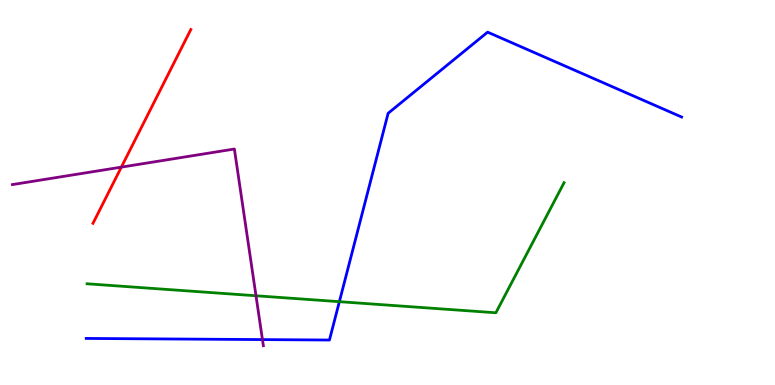[{'lines': ['blue', 'red'], 'intersections': []}, {'lines': ['green', 'red'], 'intersections': []}, {'lines': ['purple', 'red'], 'intersections': [{'x': 1.57, 'y': 5.66}]}, {'lines': ['blue', 'green'], 'intersections': [{'x': 4.38, 'y': 2.16}]}, {'lines': ['blue', 'purple'], 'intersections': [{'x': 3.39, 'y': 1.18}]}, {'lines': ['green', 'purple'], 'intersections': [{'x': 3.3, 'y': 2.32}]}]